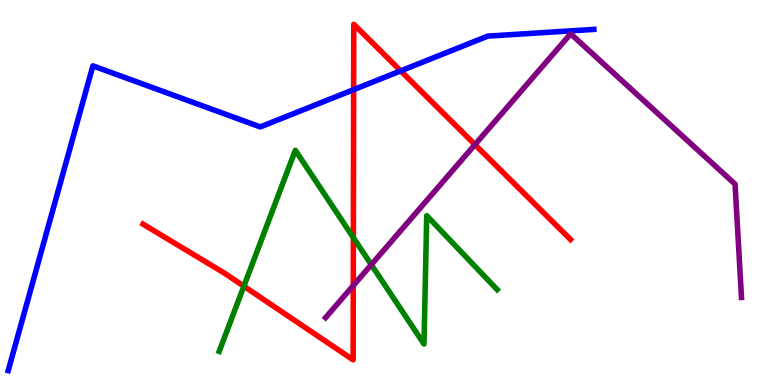[{'lines': ['blue', 'red'], 'intersections': [{'x': 4.56, 'y': 7.67}, {'x': 5.17, 'y': 8.16}]}, {'lines': ['green', 'red'], 'intersections': [{'x': 3.15, 'y': 2.57}, {'x': 4.56, 'y': 3.83}]}, {'lines': ['purple', 'red'], 'intersections': [{'x': 4.56, 'y': 2.58}, {'x': 6.13, 'y': 6.24}]}, {'lines': ['blue', 'green'], 'intersections': []}, {'lines': ['blue', 'purple'], 'intersections': []}, {'lines': ['green', 'purple'], 'intersections': [{'x': 4.79, 'y': 3.13}]}]